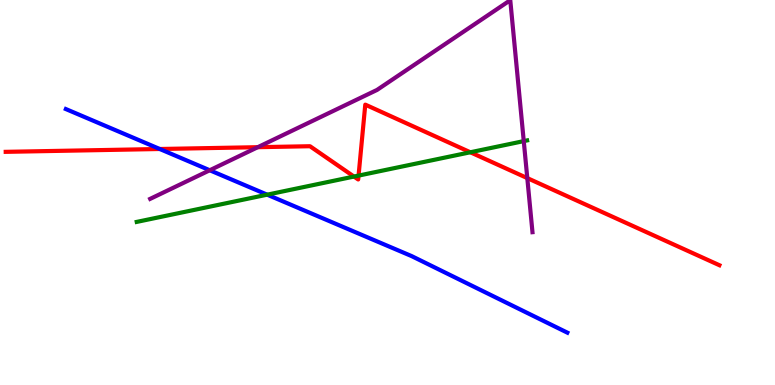[{'lines': ['blue', 'red'], 'intersections': [{'x': 2.06, 'y': 6.13}]}, {'lines': ['green', 'red'], 'intersections': [{'x': 4.57, 'y': 5.41}, {'x': 4.63, 'y': 5.44}, {'x': 6.07, 'y': 6.05}]}, {'lines': ['purple', 'red'], 'intersections': [{'x': 3.33, 'y': 6.18}, {'x': 6.8, 'y': 5.37}]}, {'lines': ['blue', 'green'], 'intersections': [{'x': 3.45, 'y': 4.94}]}, {'lines': ['blue', 'purple'], 'intersections': [{'x': 2.71, 'y': 5.58}]}, {'lines': ['green', 'purple'], 'intersections': [{'x': 6.76, 'y': 6.33}]}]